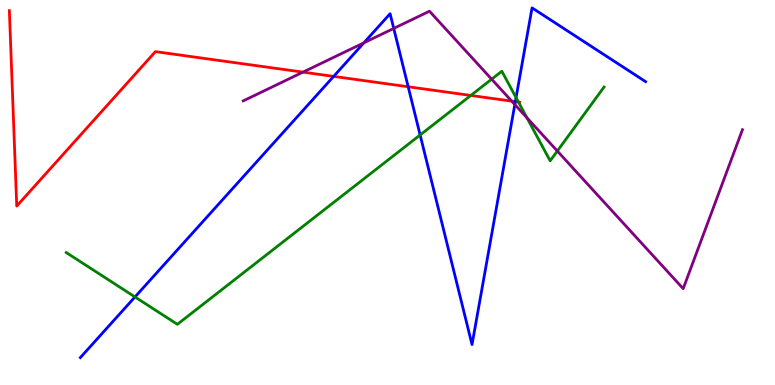[{'lines': ['blue', 'red'], 'intersections': [{'x': 4.31, 'y': 8.02}, {'x': 5.27, 'y': 7.75}, {'x': 6.65, 'y': 7.36}]}, {'lines': ['green', 'red'], 'intersections': [{'x': 6.07, 'y': 7.52}, {'x': 6.69, 'y': 7.35}]}, {'lines': ['purple', 'red'], 'intersections': [{'x': 3.91, 'y': 8.13}, {'x': 6.6, 'y': 7.37}]}, {'lines': ['blue', 'green'], 'intersections': [{'x': 1.74, 'y': 2.29}, {'x': 5.42, 'y': 6.49}, {'x': 6.66, 'y': 7.46}]}, {'lines': ['blue', 'purple'], 'intersections': [{'x': 4.7, 'y': 8.89}, {'x': 5.08, 'y': 9.26}, {'x': 6.64, 'y': 7.28}]}, {'lines': ['green', 'purple'], 'intersections': [{'x': 6.34, 'y': 7.94}, {'x': 6.8, 'y': 6.94}, {'x': 7.19, 'y': 6.08}]}]